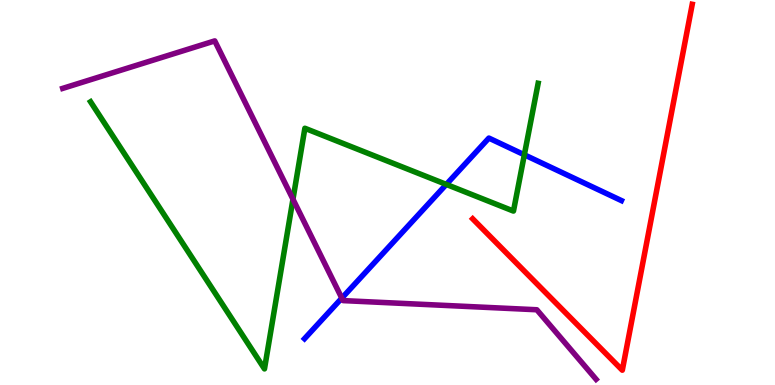[{'lines': ['blue', 'red'], 'intersections': []}, {'lines': ['green', 'red'], 'intersections': []}, {'lines': ['purple', 'red'], 'intersections': []}, {'lines': ['blue', 'green'], 'intersections': [{'x': 5.76, 'y': 5.21}, {'x': 6.77, 'y': 5.98}]}, {'lines': ['blue', 'purple'], 'intersections': [{'x': 4.41, 'y': 2.26}]}, {'lines': ['green', 'purple'], 'intersections': [{'x': 3.78, 'y': 4.83}]}]